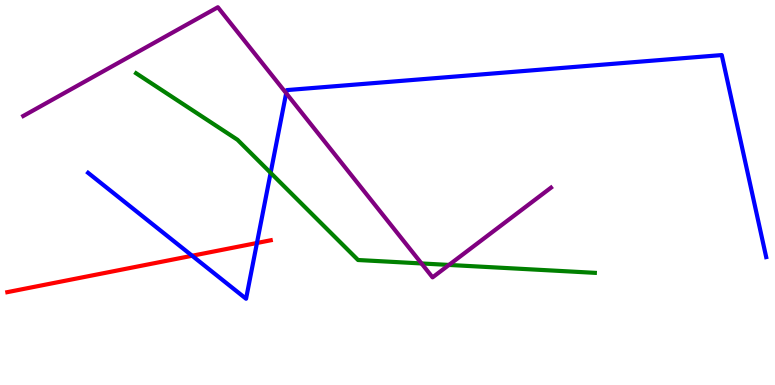[{'lines': ['blue', 'red'], 'intersections': [{'x': 2.48, 'y': 3.36}, {'x': 3.32, 'y': 3.69}]}, {'lines': ['green', 'red'], 'intersections': []}, {'lines': ['purple', 'red'], 'intersections': []}, {'lines': ['blue', 'green'], 'intersections': [{'x': 3.49, 'y': 5.51}]}, {'lines': ['blue', 'purple'], 'intersections': [{'x': 3.69, 'y': 7.58}]}, {'lines': ['green', 'purple'], 'intersections': [{'x': 5.44, 'y': 3.16}, {'x': 5.79, 'y': 3.12}]}]